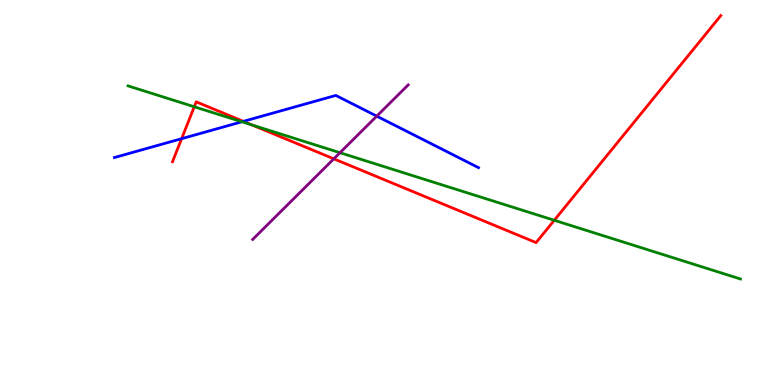[{'lines': ['blue', 'red'], 'intersections': [{'x': 2.34, 'y': 6.4}, {'x': 3.14, 'y': 6.85}]}, {'lines': ['green', 'red'], 'intersections': [{'x': 2.51, 'y': 7.23}, {'x': 3.25, 'y': 6.75}, {'x': 7.15, 'y': 4.28}]}, {'lines': ['purple', 'red'], 'intersections': [{'x': 4.31, 'y': 5.87}]}, {'lines': ['blue', 'green'], 'intersections': [{'x': 3.12, 'y': 6.84}]}, {'lines': ['blue', 'purple'], 'intersections': [{'x': 4.86, 'y': 6.98}]}, {'lines': ['green', 'purple'], 'intersections': [{'x': 4.39, 'y': 6.03}]}]